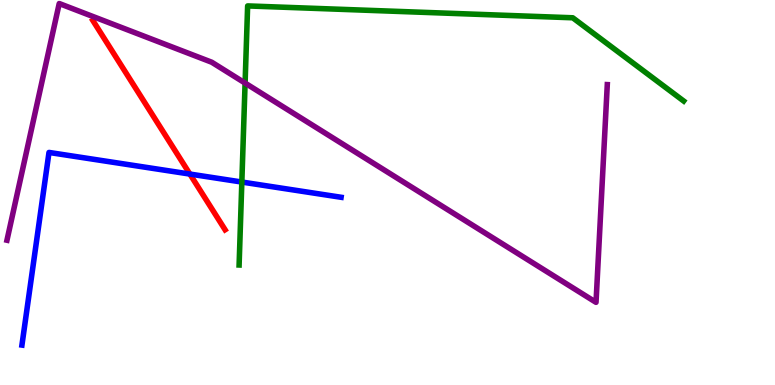[{'lines': ['blue', 'red'], 'intersections': [{'x': 2.45, 'y': 5.48}]}, {'lines': ['green', 'red'], 'intersections': []}, {'lines': ['purple', 'red'], 'intersections': []}, {'lines': ['blue', 'green'], 'intersections': [{'x': 3.12, 'y': 5.27}]}, {'lines': ['blue', 'purple'], 'intersections': []}, {'lines': ['green', 'purple'], 'intersections': [{'x': 3.16, 'y': 7.84}]}]